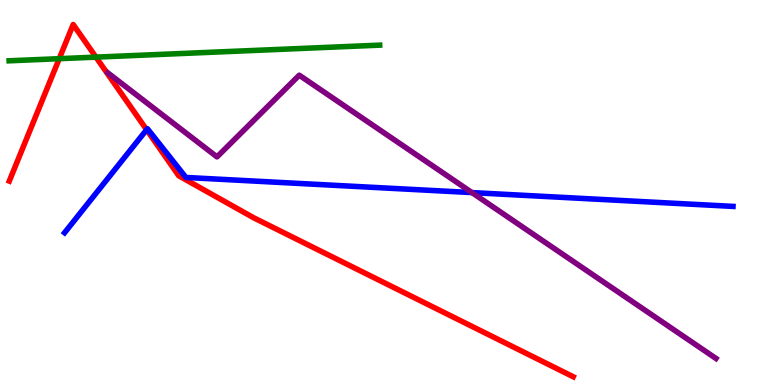[{'lines': ['blue', 'red'], 'intersections': [{'x': 1.89, 'y': 6.63}]}, {'lines': ['green', 'red'], 'intersections': [{'x': 0.764, 'y': 8.48}, {'x': 1.24, 'y': 8.52}]}, {'lines': ['purple', 'red'], 'intersections': []}, {'lines': ['blue', 'green'], 'intersections': []}, {'lines': ['blue', 'purple'], 'intersections': [{'x': 6.09, 'y': 5.0}]}, {'lines': ['green', 'purple'], 'intersections': []}]